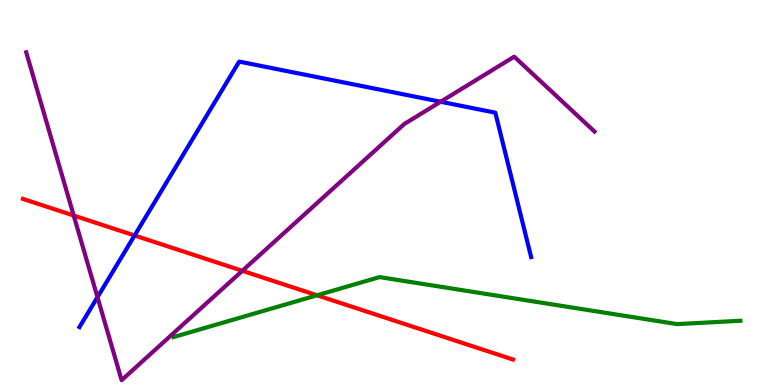[{'lines': ['blue', 'red'], 'intersections': [{'x': 1.74, 'y': 3.88}]}, {'lines': ['green', 'red'], 'intersections': [{'x': 4.09, 'y': 2.33}]}, {'lines': ['purple', 'red'], 'intersections': [{'x': 0.951, 'y': 4.4}, {'x': 3.13, 'y': 2.97}]}, {'lines': ['blue', 'green'], 'intersections': []}, {'lines': ['blue', 'purple'], 'intersections': [{'x': 1.26, 'y': 2.28}, {'x': 5.69, 'y': 7.36}]}, {'lines': ['green', 'purple'], 'intersections': []}]